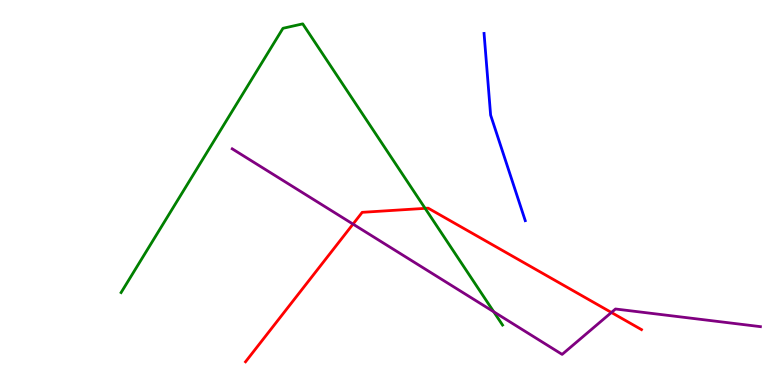[{'lines': ['blue', 'red'], 'intersections': []}, {'lines': ['green', 'red'], 'intersections': [{'x': 5.49, 'y': 4.59}]}, {'lines': ['purple', 'red'], 'intersections': [{'x': 4.56, 'y': 4.18}, {'x': 7.89, 'y': 1.88}]}, {'lines': ['blue', 'green'], 'intersections': []}, {'lines': ['blue', 'purple'], 'intersections': []}, {'lines': ['green', 'purple'], 'intersections': [{'x': 6.37, 'y': 1.9}]}]